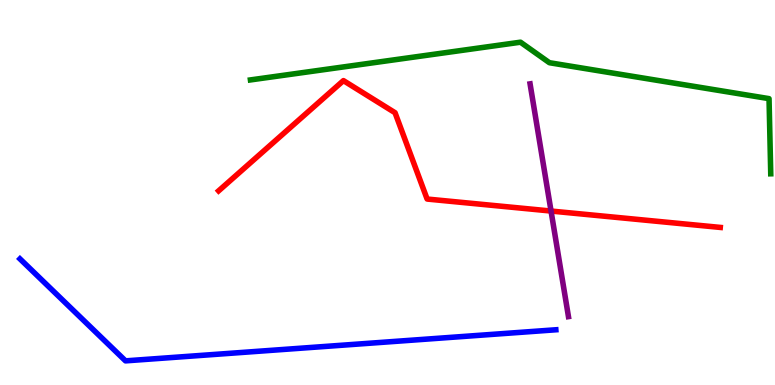[{'lines': ['blue', 'red'], 'intersections': []}, {'lines': ['green', 'red'], 'intersections': []}, {'lines': ['purple', 'red'], 'intersections': [{'x': 7.11, 'y': 4.52}]}, {'lines': ['blue', 'green'], 'intersections': []}, {'lines': ['blue', 'purple'], 'intersections': []}, {'lines': ['green', 'purple'], 'intersections': []}]